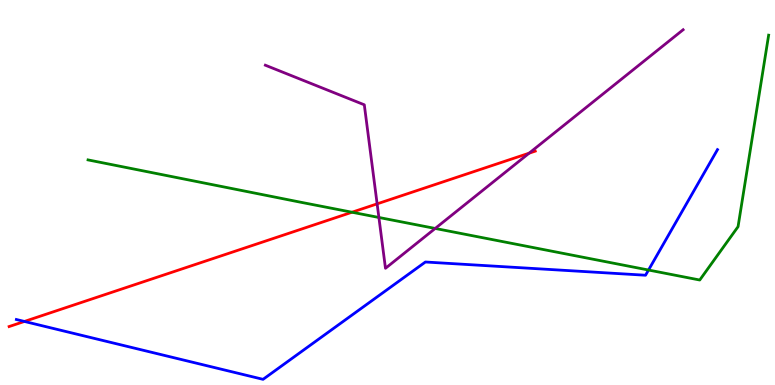[{'lines': ['blue', 'red'], 'intersections': [{'x': 0.315, 'y': 1.65}]}, {'lines': ['green', 'red'], 'intersections': [{'x': 4.54, 'y': 4.49}]}, {'lines': ['purple', 'red'], 'intersections': [{'x': 4.87, 'y': 4.71}, {'x': 6.83, 'y': 6.02}]}, {'lines': ['blue', 'green'], 'intersections': [{'x': 8.37, 'y': 2.99}]}, {'lines': ['blue', 'purple'], 'intersections': []}, {'lines': ['green', 'purple'], 'intersections': [{'x': 4.89, 'y': 4.35}, {'x': 5.62, 'y': 4.07}]}]